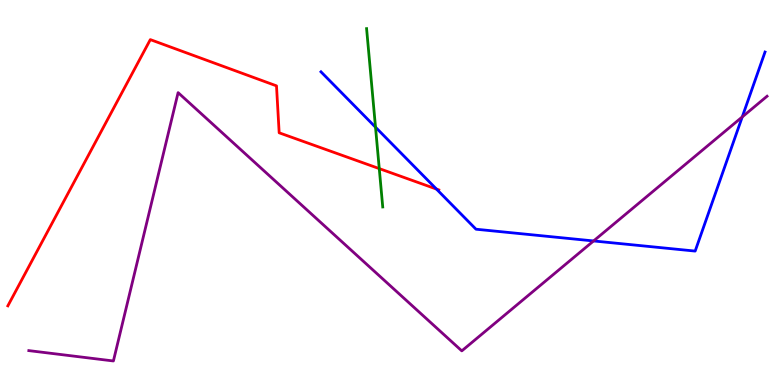[{'lines': ['blue', 'red'], 'intersections': [{'x': 5.63, 'y': 5.09}]}, {'lines': ['green', 'red'], 'intersections': [{'x': 4.89, 'y': 5.62}]}, {'lines': ['purple', 'red'], 'intersections': []}, {'lines': ['blue', 'green'], 'intersections': [{'x': 4.85, 'y': 6.7}]}, {'lines': ['blue', 'purple'], 'intersections': [{'x': 7.66, 'y': 3.74}, {'x': 9.58, 'y': 6.96}]}, {'lines': ['green', 'purple'], 'intersections': []}]